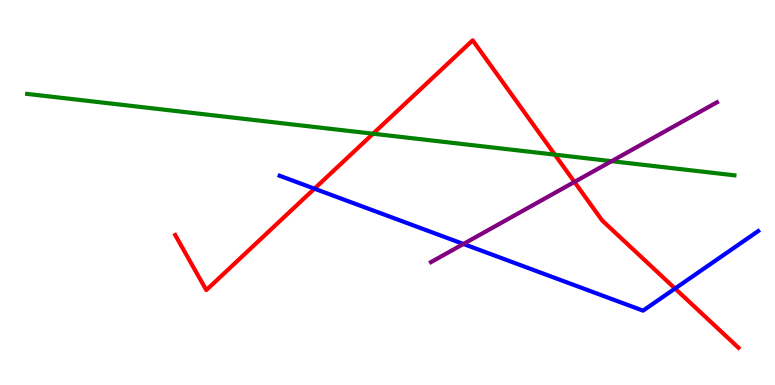[{'lines': ['blue', 'red'], 'intersections': [{'x': 4.06, 'y': 5.1}, {'x': 8.71, 'y': 2.51}]}, {'lines': ['green', 'red'], 'intersections': [{'x': 4.81, 'y': 6.53}, {'x': 7.16, 'y': 5.98}]}, {'lines': ['purple', 'red'], 'intersections': [{'x': 7.41, 'y': 5.27}]}, {'lines': ['blue', 'green'], 'intersections': []}, {'lines': ['blue', 'purple'], 'intersections': [{'x': 5.98, 'y': 3.66}]}, {'lines': ['green', 'purple'], 'intersections': [{'x': 7.89, 'y': 5.81}]}]